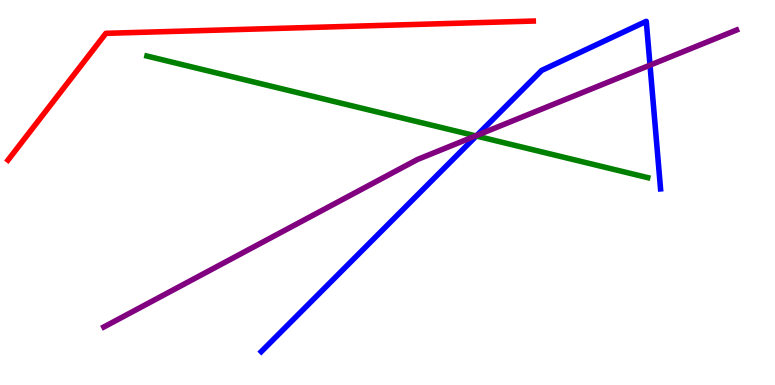[{'lines': ['blue', 'red'], 'intersections': []}, {'lines': ['green', 'red'], 'intersections': []}, {'lines': ['purple', 'red'], 'intersections': []}, {'lines': ['blue', 'green'], 'intersections': [{'x': 6.15, 'y': 6.47}]}, {'lines': ['blue', 'purple'], 'intersections': [{'x': 6.15, 'y': 6.48}, {'x': 8.39, 'y': 8.31}]}, {'lines': ['green', 'purple'], 'intersections': [{'x': 6.14, 'y': 6.47}]}]